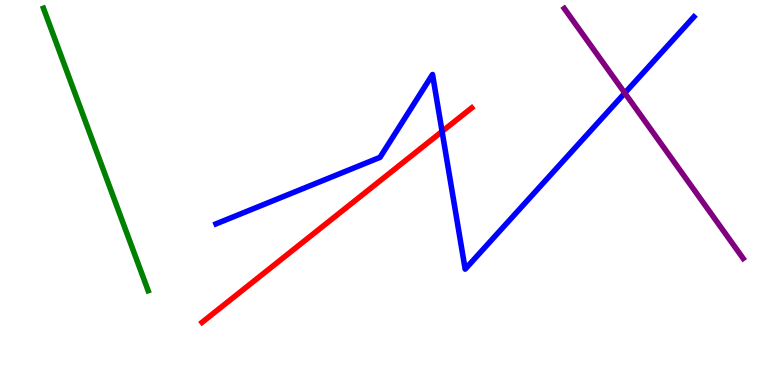[{'lines': ['blue', 'red'], 'intersections': [{'x': 5.7, 'y': 6.59}]}, {'lines': ['green', 'red'], 'intersections': []}, {'lines': ['purple', 'red'], 'intersections': []}, {'lines': ['blue', 'green'], 'intersections': []}, {'lines': ['blue', 'purple'], 'intersections': [{'x': 8.06, 'y': 7.58}]}, {'lines': ['green', 'purple'], 'intersections': []}]